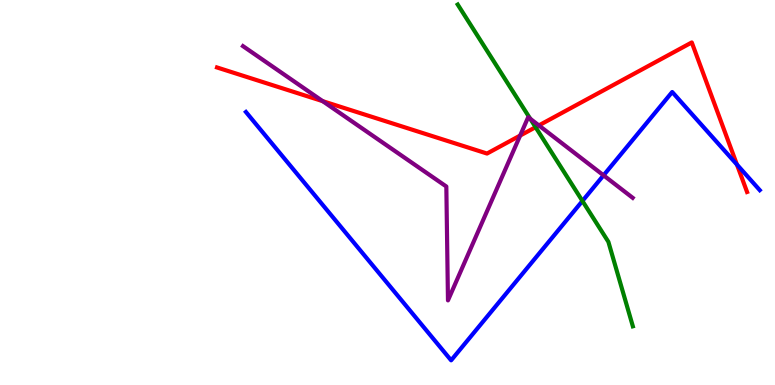[{'lines': ['blue', 'red'], 'intersections': [{'x': 9.51, 'y': 5.73}]}, {'lines': ['green', 'red'], 'intersections': [{'x': 6.91, 'y': 6.7}]}, {'lines': ['purple', 'red'], 'intersections': [{'x': 4.16, 'y': 7.37}, {'x': 6.71, 'y': 6.48}, {'x': 6.95, 'y': 6.74}]}, {'lines': ['blue', 'green'], 'intersections': [{'x': 7.52, 'y': 4.78}]}, {'lines': ['blue', 'purple'], 'intersections': [{'x': 7.79, 'y': 5.45}]}, {'lines': ['green', 'purple'], 'intersections': [{'x': 6.84, 'y': 6.92}]}]